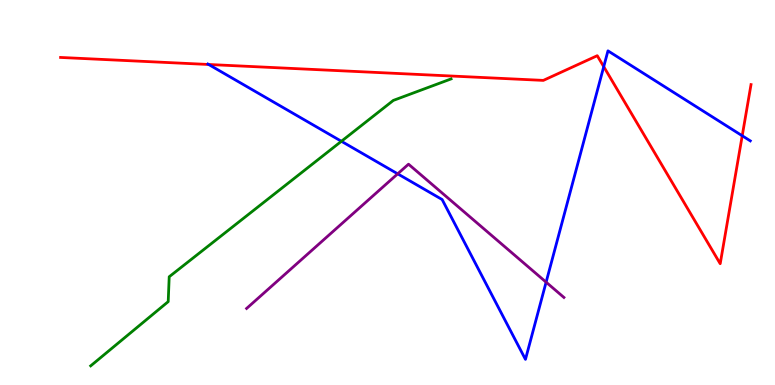[{'lines': ['blue', 'red'], 'intersections': [{'x': 2.69, 'y': 8.33}, {'x': 7.79, 'y': 8.27}, {'x': 9.58, 'y': 6.47}]}, {'lines': ['green', 'red'], 'intersections': []}, {'lines': ['purple', 'red'], 'intersections': []}, {'lines': ['blue', 'green'], 'intersections': [{'x': 4.41, 'y': 6.33}]}, {'lines': ['blue', 'purple'], 'intersections': [{'x': 5.13, 'y': 5.48}, {'x': 7.05, 'y': 2.67}]}, {'lines': ['green', 'purple'], 'intersections': []}]